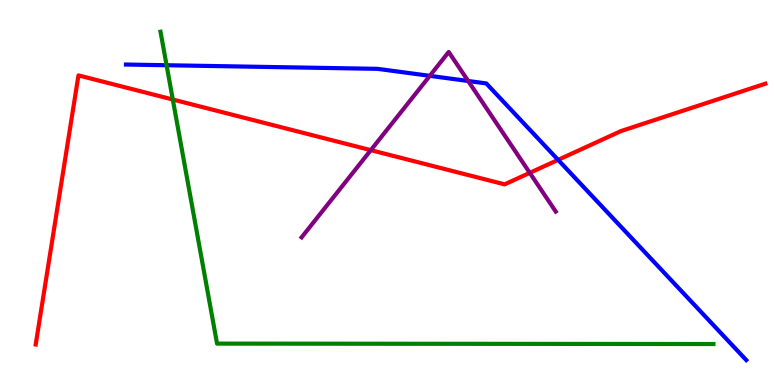[{'lines': ['blue', 'red'], 'intersections': [{'x': 7.2, 'y': 5.85}]}, {'lines': ['green', 'red'], 'intersections': [{'x': 2.23, 'y': 7.42}]}, {'lines': ['purple', 'red'], 'intersections': [{'x': 4.78, 'y': 6.1}, {'x': 6.84, 'y': 5.51}]}, {'lines': ['blue', 'green'], 'intersections': [{'x': 2.15, 'y': 8.31}]}, {'lines': ['blue', 'purple'], 'intersections': [{'x': 5.55, 'y': 8.03}, {'x': 6.04, 'y': 7.9}]}, {'lines': ['green', 'purple'], 'intersections': []}]